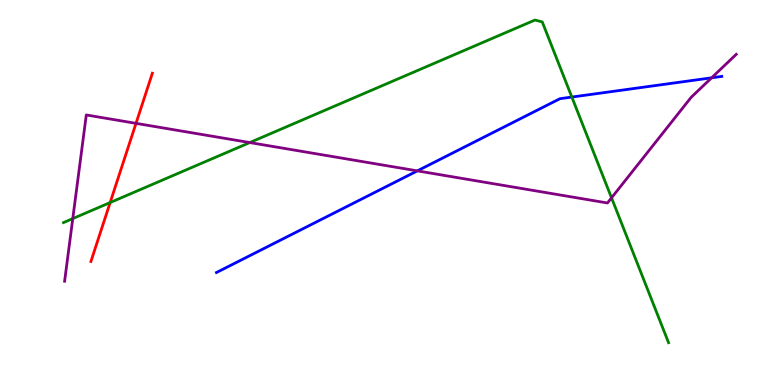[{'lines': ['blue', 'red'], 'intersections': []}, {'lines': ['green', 'red'], 'intersections': [{'x': 1.42, 'y': 4.74}]}, {'lines': ['purple', 'red'], 'intersections': [{'x': 1.75, 'y': 6.8}]}, {'lines': ['blue', 'green'], 'intersections': [{'x': 7.38, 'y': 7.48}]}, {'lines': ['blue', 'purple'], 'intersections': [{'x': 5.39, 'y': 5.56}, {'x': 9.18, 'y': 7.98}]}, {'lines': ['green', 'purple'], 'intersections': [{'x': 0.939, 'y': 4.32}, {'x': 3.22, 'y': 6.3}, {'x': 7.89, 'y': 4.86}]}]